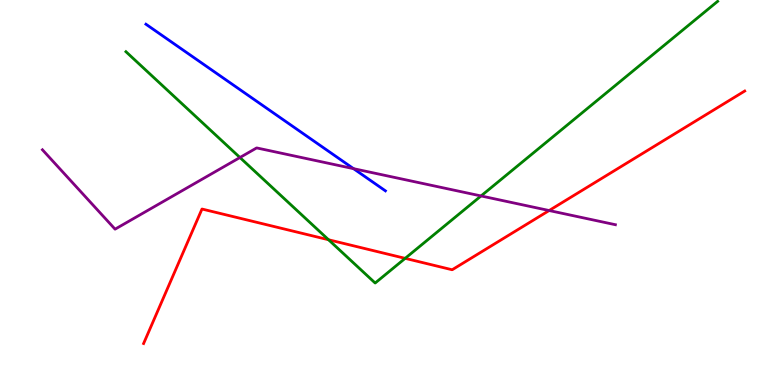[{'lines': ['blue', 'red'], 'intersections': []}, {'lines': ['green', 'red'], 'intersections': [{'x': 4.24, 'y': 3.77}, {'x': 5.23, 'y': 3.29}]}, {'lines': ['purple', 'red'], 'intersections': [{'x': 7.09, 'y': 4.53}]}, {'lines': ['blue', 'green'], 'intersections': []}, {'lines': ['blue', 'purple'], 'intersections': [{'x': 4.56, 'y': 5.62}]}, {'lines': ['green', 'purple'], 'intersections': [{'x': 3.1, 'y': 5.91}, {'x': 6.21, 'y': 4.91}]}]